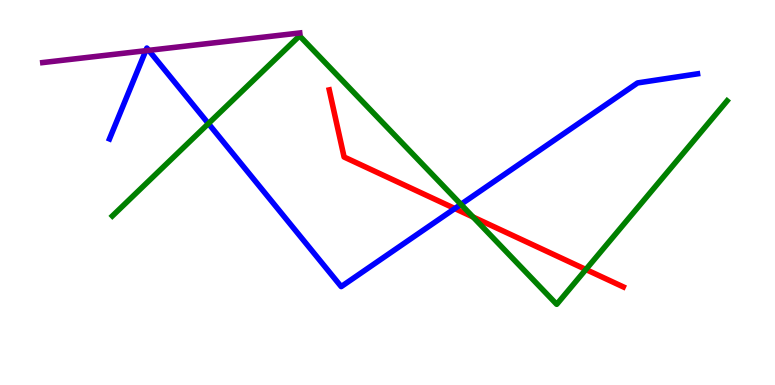[{'lines': ['blue', 'red'], 'intersections': [{'x': 5.87, 'y': 4.58}]}, {'lines': ['green', 'red'], 'intersections': [{'x': 6.1, 'y': 4.36}, {'x': 7.56, 'y': 3.0}]}, {'lines': ['purple', 'red'], 'intersections': []}, {'lines': ['blue', 'green'], 'intersections': [{'x': 2.69, 'y': 6.79}, {'x': 5.95, 'y': 4.69}]}, {'lines': ['blue', 'purple'], 'intersections': [{'x': 1.88, 'y': 8.68}, {'x': 1.92, 'y': 8.69}]}, {'lines': ['green', 'purple'], 'intersections': []}]